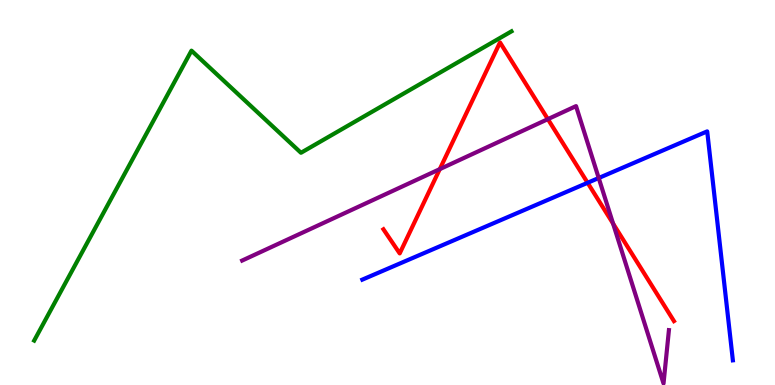[{'lines': ['blue', 'red'], 'intersections': [{'x': 7.58, 'y': 5.25}]}, {'lines': ['green', 'red'], 'intersections': []}, {'lines': ['purple', 'red'], 'intersections': [{'x': 5.67, 'y': 5.61}, {'x': 7.07, 'y': 6.91}, {'x': 7.91, 'y': 4.19}]}, {'lines': ['blue', 'green'], 'intersections': []}, {'lines': ['blue', 'purple'], 'intersections': [{'x': 7.73, 'y': 5.38}]}, {'lines': ['green', 'purple'], 'intersections': []}]